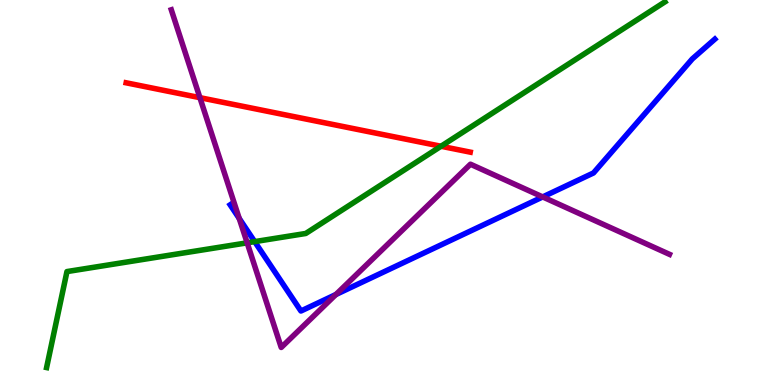[{'lines': ['blue', 'red'], 'intersections': []}, {'lines': ['green', 'red'], 'intersections': [{'x': 5.69, 'y': 6.2}]}, {'lines': ['purple', 'red'], 'intersections': [{'x': 2.58, 'y': 7.46}]}, {'lines': ['blue', 'green'], 'intersections': [{'x': 3.29, 'y': 3.72}]}, {'lines': ['blue', 'purple'], 'intersections': [{'x': 3.09, 'y': 4.33}, {'x': 4.33, 'y': 2.35}, {'x': 7.0, 'y': 4.88}]}, {'lines': ['green', 'purple'], 'intersections': [{'x': 3.19, 'y': 3.69}]}]